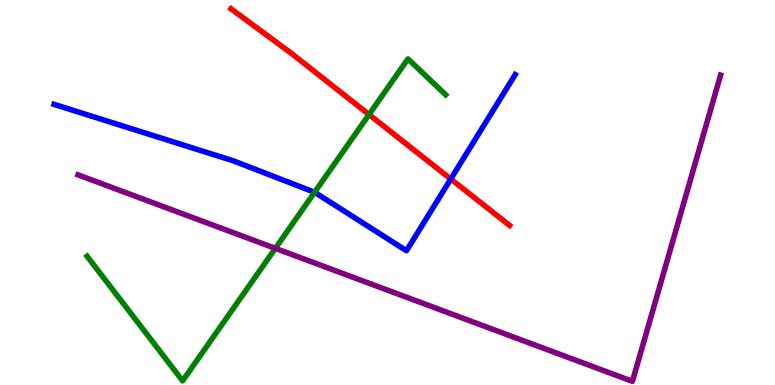[{'lines': ['blue', 'red'], 'intersections': [{'x': 5.82, 'y': 5.35}]}, {'lines': ['green', 'red'], 'intersections': [{'x': 4.76, 'y': 7.02}]}, {'lines': ['purple', 'red'], 'intersections': []}, {'lines': ['blue', 'green'], 'intersections': [{'x': 4.06, 'y': 5.01}]}, {'lines': ['blue', 'purple'], 'intersections': []}, {'lines': ['green', 'purple'], 'intersections': [{'x': 3.55, 'y': 3.55}]}]